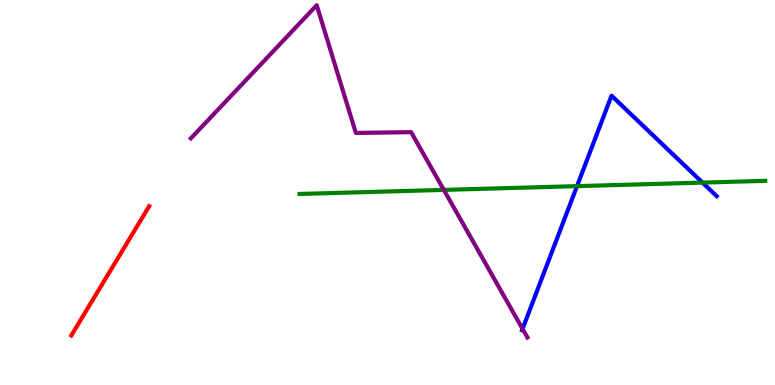[{'lines': ['blue', 'red'], 'intersections': []}, {'lines': ['green', 'red'], 'intersections': []}, {'lines': ['purple', 'red'], 'intersections': []}, {'lines': ['blue', 'green'], 'intersections': [{'x': 7.45, 'y': 5.17}, {'x': 9.06, 'y': 5.26}]}, {'lines': ['blue', 'purple'], 'intersections': [{'x': 6.74, 'y': 1.46}]}, {'lines': ['green', 'purple'], 'intersections': [{'x': 5.73, 'y': 5.07}]}]